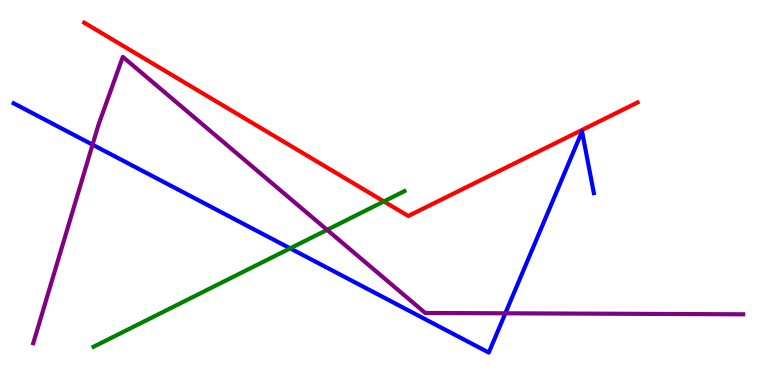[{'lines': ['blue', 'red'], 'intersections': []}, {'lines': ['green', 'red'], 'intersections': [{'x': 4.95, 'y': 4.77}]}, {'lines': ['purple', 'red'], 'intersections': []}, {'lines': ['blue', 'green'], 'intersections': [{'x': 3.74, 'y': 3.55}]}, {'lines': ['blue', 'purple'], 'intersections': [{'x': 1.19, 'y': 6.24}, {'x': 6.52, 'y': 1.86}]}, {'lines': ['green', 'purple'], 'intersections': [{'x': 4.22, 'y': 4.03}]}]